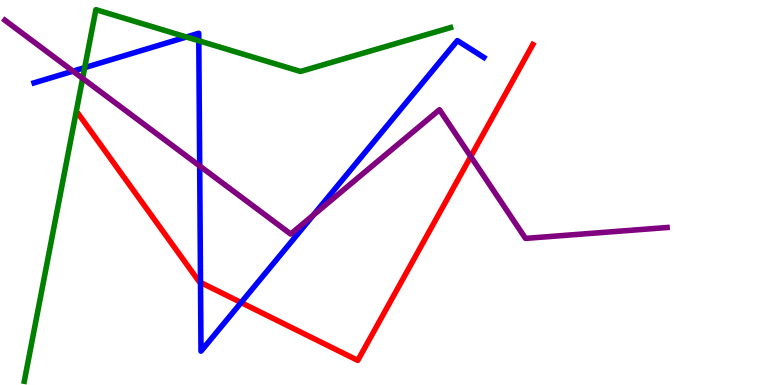[{'lines': ['blue', 'red'], 'intersections': [{'x': 2.59, 'y': 2.66}, {'x': 3.11, 'y': 2.14}]}, {'lines': ['green', 'red'], 'intersections': []}, {'lines': ['purple', 'red'], 'intersections': [{'x': 6.07, 'y': 5.93}]}, {'lines': ['blue', 'green'], 'intersections': [{'x': 1.09, 'y': 8.24}, {'x': 2.41, 'y': 9.04}, {'x': 2.57, 'y': 8.94}]}, {'lines': ['blue', 'purple'], 'intersections': [{'x': 0.941, 'y': 8.15}, {'x': 2.58, 'y': 5.69}, {'x': 4.04, 'y': 4.41}]}, {'lines': ['green', 'purple'], 'intersections': [{'x': 1.07, 'y': 7.96}]}]